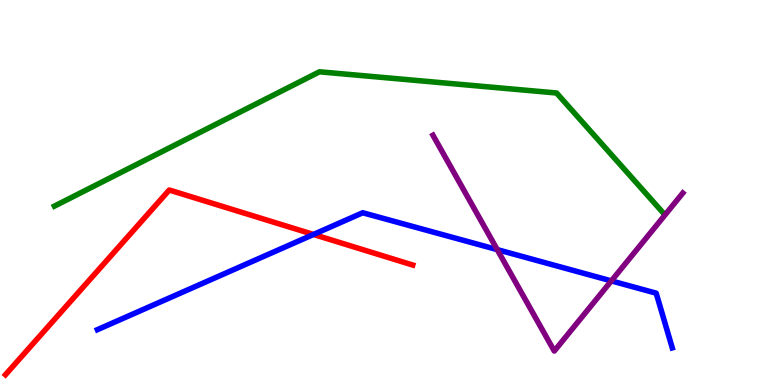[{'lines': ['blue', 'red'], 'intersections': [{'x': 4.04, 'y': 3.91}]}, {'lines': ['green', 'red'], 'intersections': []}, {'lines': ['purple', 'red'], 'intersections': []}, {'lines': ['blue', 'green'], 'intersections': []}, {'lines': ['blue', 'purple'], 'intersections': [{'x': 6.42, 'y': 3.52}, {'x': 7.89, 'y': 2.7}]}, {'lines': ['green', 'purple'], 'intersections': []}]